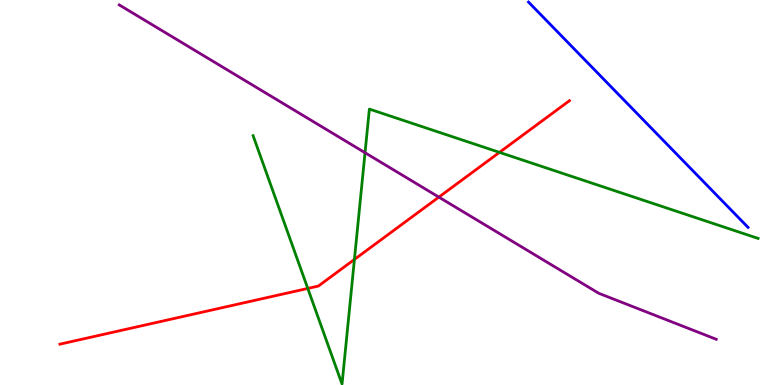[{'lines': ['blue', 'red'], 'intersections': []}, {'lines': ['green', 'red'], 'intersections': [{'x': 3.97, 'y': 2.51}, {'x': 4.57, 'y': 3.26}, {'x': 6.44, 'y': 6.04}]}, {'lines': ['purple', 'red'], 'intersections': [{'x': 5.66, 'y': 4.88}]}, {'lines': ['blue', 'green'], 'intersections': []}, {'lines': ['blue', 'purple'], 'intersections': []}, {'lines': ['green', 'purple'], 'intersections': [{'x': 4.71, 'y': 6.03}]}]